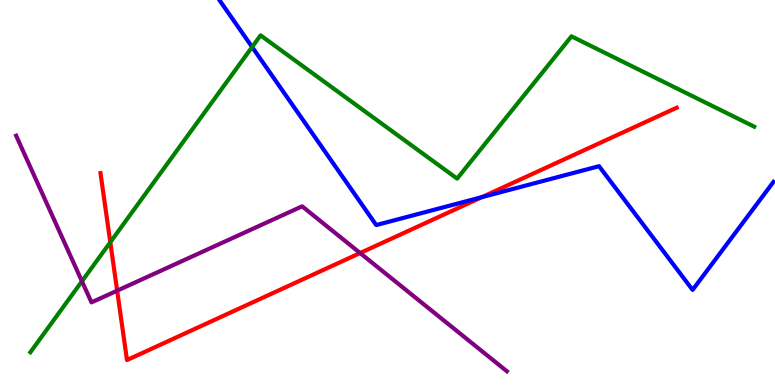[{'lines': ['blue', 'red'], 'intersections': [{'x': 6.22, 'y': 4.88}]}, {'lines': ['green', 'red'], 'intersections': [{'x': 1.42, 'y': 3.71}]}, {'lines': ['purple', 'red'], 'intersections': [{'x': 1.51, 'y': 2.45}, {'x': 4.65, 'y': 3.43}]}, {'lines': ['blue', 'green'], 'intersections': [{'x': 3.25, 'y': 8.78}]}, {'lines': ['blue', 'purple'], 'intersections': []}, {'lines': ['green', 'purple'], 'intersections': [{'x': 1.06, 'y': 2.69}]}]